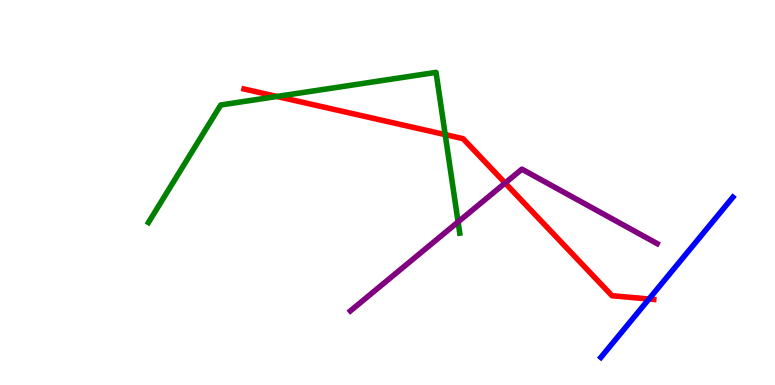[{'lines': ['blue', 'red'], 'intersections': [{'x': 8.37, 'y': 2.23}]}, {'lines': ['green', 'red'], 'intersections': [{'x': 3.57, 'y': 7.49}, {'x': 5.74, 'y': 6.5}]}, {'lines': ['purple', 'red'], 'intersections': [{'x': 6.52, 'y': 5.25}]}, {'lines': ['blue', 'green'], 'intersections': []}, {'lines': ['blue', 'purple'], 'intersections': []}, {'lines': ['green', 'purple'], 'intersections': [{'x': 5.91, 'y': 4.24}]}]